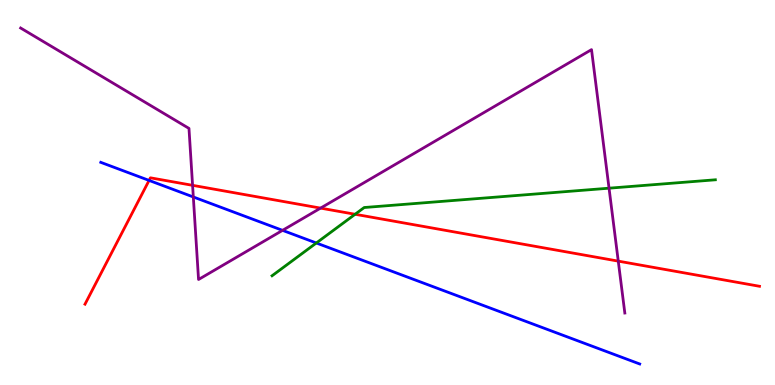[{'lines': ['blue', 'red'], 'intersections': [{'x': 1.92, 'y': 5.31}]}, {'lines': ['green', 'red'], 'intersections': [{'x': 4.58, 'y': 4.43}]}, {'lines': ['purple', 'red'], 'intersections': [{'x': 2.48, 'y': 5.19}, {'x': 4.14, 'y': 4.59}, {'x': 7.98, 'y': 3.22}]}, {'lines': ['blue', 'green'], 'intersections': [{'x': 4.08, 'y': 3.69}]}, {'lines': ['blue', 'purple'], 'intersections': [{'x': 2.49, 'y': 4.88}, {'x': 3.65, 'y': 4.02}]}, {'lines': ['green', 'purple'], 'intersections': [{'x': 7.86, 'y': 5.11}]}]